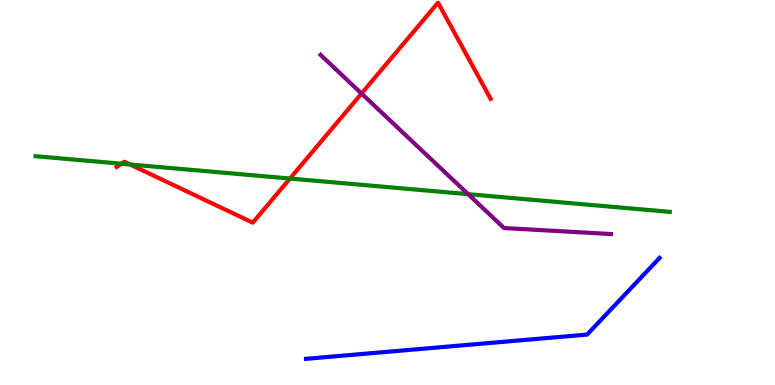[{'lines': ['blue', 'red'], 'intersections': []}, {'lines': ['green', 'red'], 'intersections': [{'x': 1.57, 'y': 5.75}, {'x': 1.68, 'y': 5.73}, {'x': 3.74, 'y': 5.36}]}, {'lines': ['purple', 'red'], 'intersections': [{'x': 4.66, 'y': 7.57}]}, {'lines': ['blue', 'green'], 'intersections': []}, {'lines': ['blue', 'purple'], 'intersections': []}, {'lines': ['green', 'purple'], 'intersections': [{'x': 6.04, 'y': 4.96}]}]